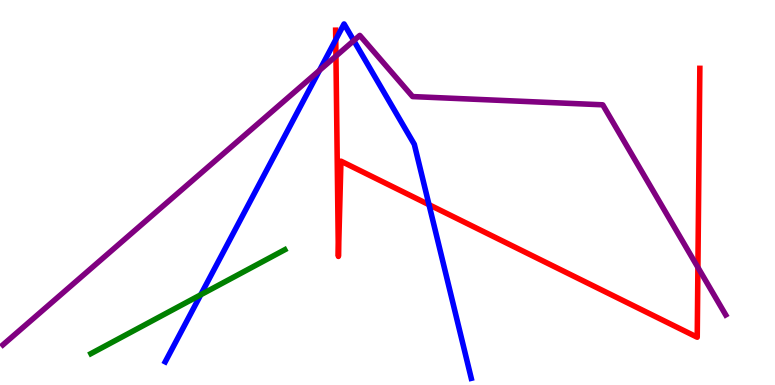[{'lines': ['blue', 'red'], 'intersections': [{'x': 4.33, 'y': 8.97}, {'x': 5.54, 'y': 4.68}]}, {'lines': ['green', 'red'], 'intersections': []}, {'lines': ['purple', 'red'], 'intersections': [{'x': 4.33, 'y': 8.54}, {'x': 9.01, 'y': 3.05}]}, {'lines': ['blue', 'green'], 'intersections': [{'x': 2.59, 'y': 2.34}]}, {'lines': ['blue', 'purple'], 'intersections': [{'x': 4.12, 'y': 8.17}, {'x': 4.57, 'y': 8.95}]}, {'lines': ['green', 'purple'], 'intersections': []}]